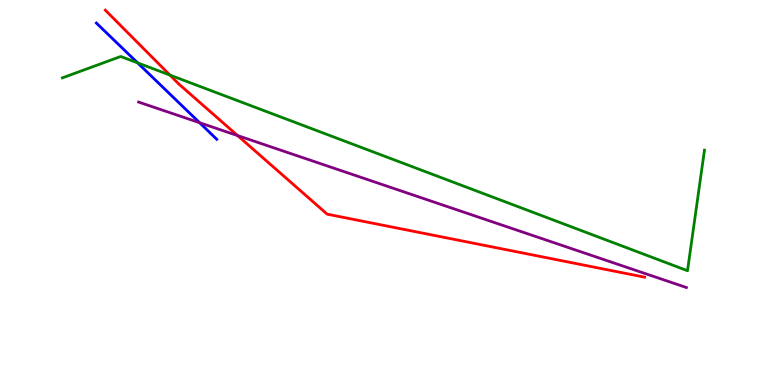[{'lines': ['blue', 'red'], 'intersections': []}, {'lines': ['green', 'red'], 'intersections': [{'x': 2.19, 'y': 8.05}]}, {'lines': ['purple', 'red'], 'intersections': [{'x': 3.07, 'y': 6.48}]}, {'lines': ['blue', 'green'], 'intersections': [{'x': 1.78, 'y': 8.37}]}, {'lines': ['blue', 'purple'], 'intersections': [{'x': 2.58, 'y': 6.81}]}, {'lines': ['green', 'purple'], 'intersections': []}]